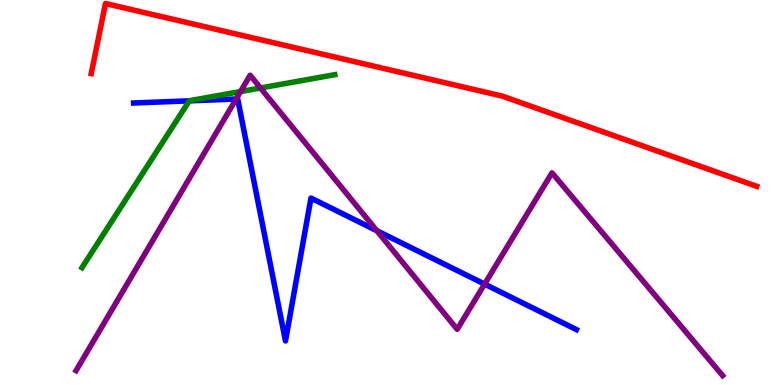[{'lines': ['blue', 'red'], 'intersections': []}, {'lines': ['green', 'red'], 'intersections': []}, {'lines': ['purple', 'red'], 'intersections': []}, {'lines': ['blue', 'green'], 'intersections': [{'x': 2.44, 'y': 7.38}]}, {'lines': ['blue', 'purple'], 'intersections': [{'x': 3.05, 'y': 7.43}, {'x': 4.86, 'y': 4.01}, {'x': 6.25, 'y': 2.62}]}, {'lines': ['green', 'purple'], 'intersections': [{'x': 3.1, 'y': 7.62}, {'x': 3.36, 'y': 7.71}]}]